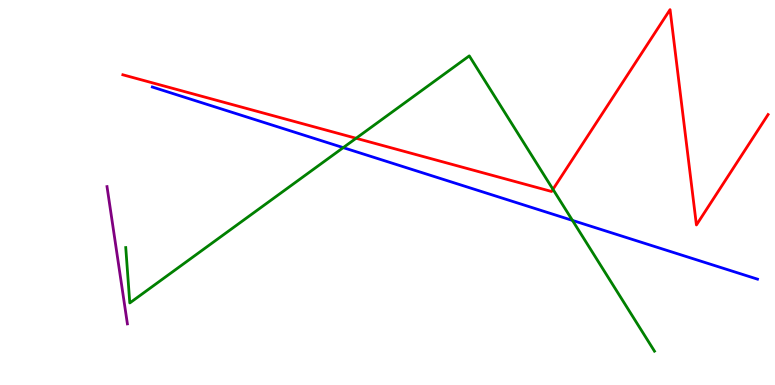[{'lines': ['blue', 'red'], 'intersections': []}, {'lines': ['green', 'red'], 'intersections': [{'x': 4.59, 'y': 6.41}, {'x': 7.14, 'y': 5.08}]}, {'lines': ['purple', 'red'], 'intersections': []}, {'lines': ['blue', 'green'], 'intersections': [{'x': 4.43, 'y': 6.17}, {'x': 7.39, 'y': 4.28}]}, {'lines': ['blue', 'purple'], 'intersections': []}, {'lines': ['green', 'purple'], 'intersections': []}]